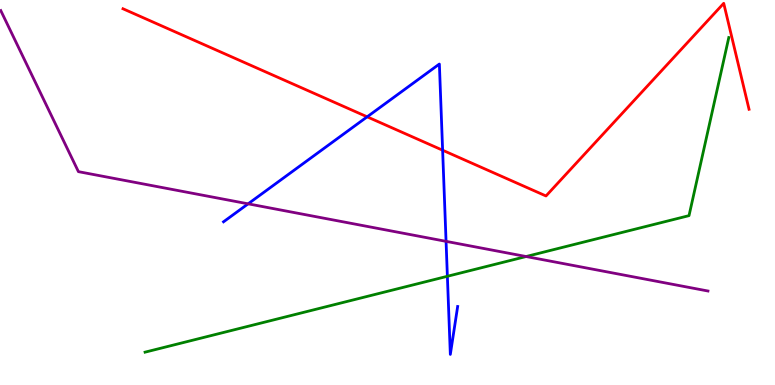[{'lines': ['blue', 'red'], 'intersections': [{'x': 4.74, 'y': 6.97}, {'x': 5.71, 'y': 6.1}]}, {'lines': ['green', 'red'], 'intersections': []}, {'lines': ['purple', 'red'], 'intersections': []}, {'lines': ['blue', 'green'], 'intersections': [{'x': 5.77, 'y': 2.82}]}, {'lines': ['blue', 'purple'], 'intersections': [{'x': 3.2, 'y': 4.71}, {'x': 5.76, 'y': 3.73}]}, {'lines': ['green', 'purple'], 'intersections': [{'x': 6.79, 'y': 3.34}]}]